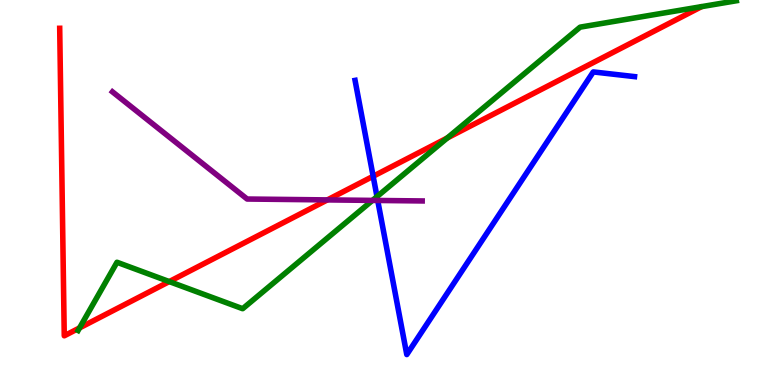[{'lines': ['blue', 'red'], 'intersections': [{'x': 4.81, 'y': 5.42}]}, {'lines': ['green', 'red'], 'intersections': [{'x': 1.03, 'y': 1.48}, {'x': 2.18, 'y': 2.69}, {'x': 5.77, 'y': 6.42}]}, {'lines': ['purple', 'red'], 'intersections': [{'x': 4.22, 'y': 4.81}]}, {'lines': ['blue', 'green'], 'intersections': [{'x': 4.86, 'y': 4.89}]}, {'lines': ['blue', 'purple'], 'intersections': [{'x': 4.87, 'y': 4.79}]}, {'lines': ['green', 'purple'], 'intersections': [{'x': 4.81, 'y': 4.79}]}]